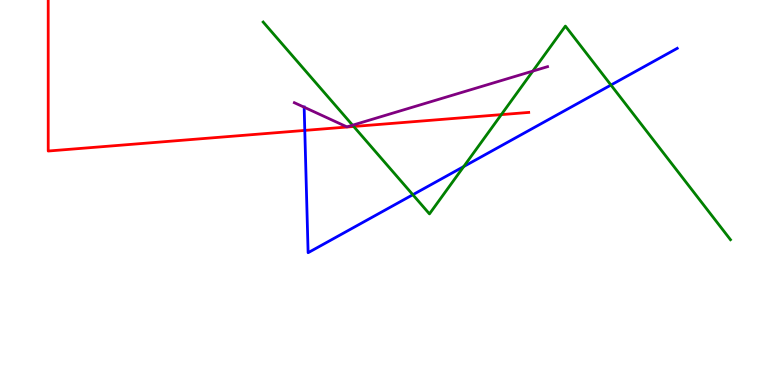[{'lines': ['blue', 'red'], 'intersections': [{'x': 3.93, 'y': 6.61}]}, {'lines': ['green', 'red'], 'intersections': [{'x': 4.56, 'y': 6.71}, {'x': 6.47, 'y': 7.02}]}, {'lines': ['purple', 'red'], 'intersections': []}, {'lines': ['blue', 'green'], 'intersections': [{'x': 5.33, 'y': 4.94}, {'x': 5.98, 'y': 5.67}, {'x': 7.88, 'y': 7.79}]}, {'lines': ['blue', 'purple'], 'intersections': [{'x': 3.92, 'y': 7.22}]}, {'lines': ['green', 'purple'], 'intersections': [{'x': 4.55, 'y': 6.75}, {'x': 6.88, 'y': 8.15}]}]